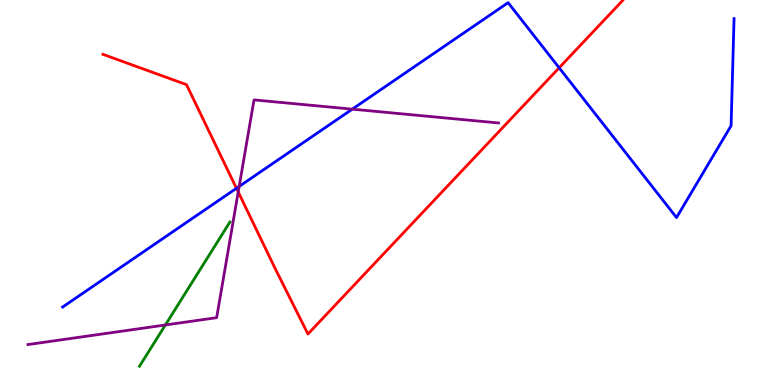[{'lines': ['blue', 'red'], 'intersections': [{'x': 3.05, 'y': 5.11}, {'x': 7.21, 'y': 8.24}]}, {'lines': ['green', 'red'], 'intersections': []}, {'lines': ['purple', 'red'], 'intersections': [{'x': 3.07, 'y': 5.01}]}, {'lines': ['blue', 'green'], 'intersections': []}, {'lines': ['blue', 'purple'], 'intersections': [{'x': 3.09, 'y': 5.16}, {'x': 4.55, 'y': 7.16}]}, {'lines': ['green', 'purple'], 'intersections': [{'x': 2.13, 'y': 1.56}]}]